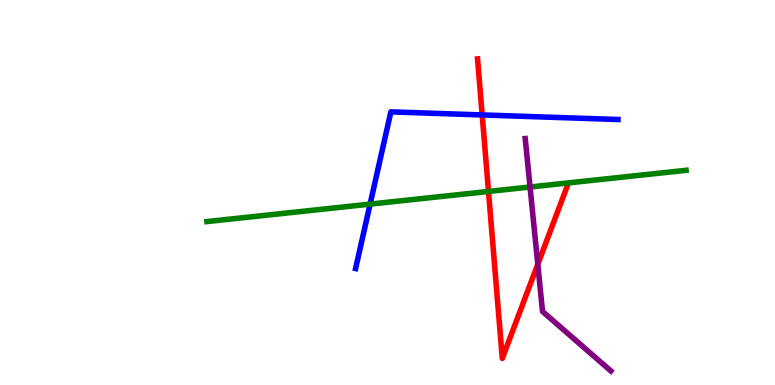[{'lines': ['blue', 'red'], 'intersections': [{'x': 6.22, 'y': 7.01}]}, {'lines': ['green', 'red'], 'intersections': [{'x': 6.3, 'y': 5.03}]}, {'lines': ['purple', 'red'], 'intersections': [{'x': 6.94, 'y': 3.14}]}, {'lines': ['blue', 'green'], 'intersections': [{'x': 4.78, 'y': 4.7}]}, {'lines': ['blue', 'purple'], 'intersections': []}, {'lines': ['green', 'purple'], 'intersections': [{'x': 6.84, 'y': 5.14}]}]